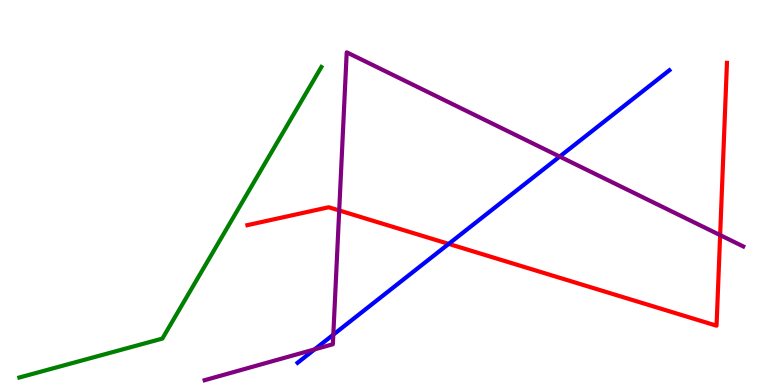[{'lines': ['blue', 'red'], 'intersections': [{'x': 5.79, 'y': 3.67}]}, {'lines': ['green', 'red'], 'intersections': []}, {'lines': ['purple', 'red'], 'intersections': [{'x': 4.38, 'y': 4.53}, {'x': 9.29, 'y': 3.89}]}, {'lines': ['blue', 'green'], 'intersections': []}, {'lines': ['blue', 'purple'], 'intersections': [{'x': 4.06, 'y': 0.926}, {'x': 4.3, 'y': 1.31}, {'x': 7.22, 'y': 5.93}]}, {'lines': ['green', 'purple'], 'intersections': []}]